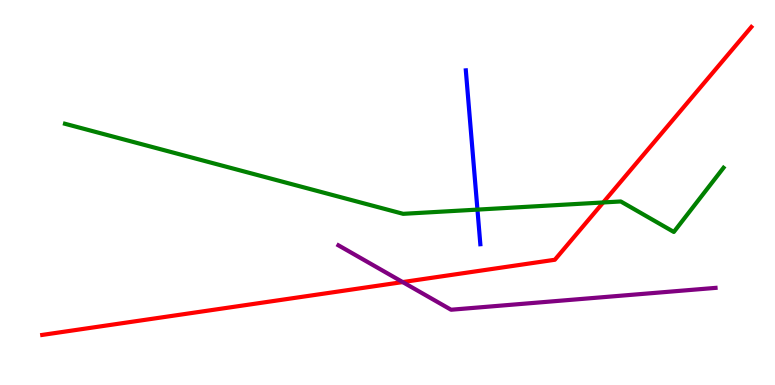[{'lines': ['blue', 'red'], 'intersections': []}, {'lines': ['green', 'red'], 'intersections': [{'x': 7.78, 'y': 4.74}]}, {'lines': ['purple', 'red'], 'intersections': [{'x': 5.2, 'y': 2.67}]}, {'lines': ['blue', 'green'], 'intersections': [{'x': 6.16, 'y': 4.56}]}, {'lines': ['blue', 'purple'], 'intersections': []}, {'lines': ['green', 'purple'], 'intersections': []}]